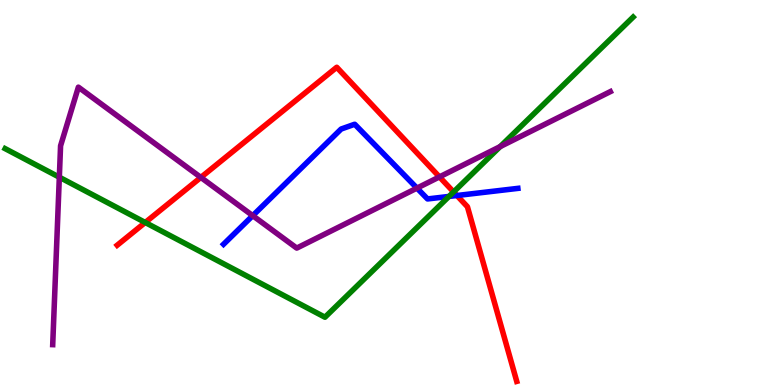[{'lines': ['blue', 'red'], 'intersections': [{'x': 5.9, 'y': 4.92}]}, {'lines': ['green', 'red'], 'intersections': [{'x': 1.87, 'y': 4.22}, {'x': 5.85, 'y': 5.01}]}, {'lines': ['purple', 'red'], 'intersections': [{'x': 2.59, 'y': 5.39}, {'x': 5.67, 'y': 5.41}]}, {'lines': ['blue', 'green'], 'intersections': [{'x': 5.79, 'y': 4.9}]}, {'lines': ['blue', 'purple'], 'intersections': [{'x': 3.26, 'y': 4.4}, {'x': 5.38, 'y': 5.11}]}, {'lines': ['green', 'purple'], 'intersections': [{'x': 0.766, 'y': 5.4}, {'x': 6.45, 'y': 6.19}]}]